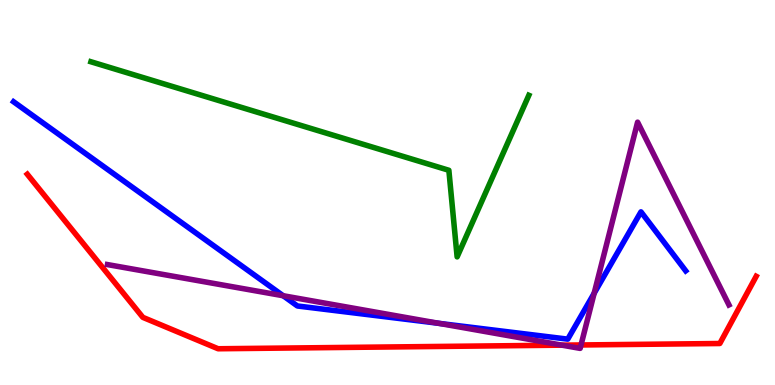[{'lines': ['blue', 'red'], 'intersections': []}, {'lines': ['green', 'red'], 'intersections': []}, {'lines': ['purple', 'red'], 'intersections': [{'x': 7.25, 'y': 1.03}, {'x': 7.5, 'y': 1.04}]}, {'lines': ['blue', 'green'], 'intersections': []}, {'lines': ['blue', 'purple'], 'intersections': [{'x': 3.65, 'y': 2.32}, {'x': 5.66, 'y': 1.6}, {'x': 7.67, 'y': 2.38}]}, {'lines': ['green', 'purple'], 'intersections': []}]